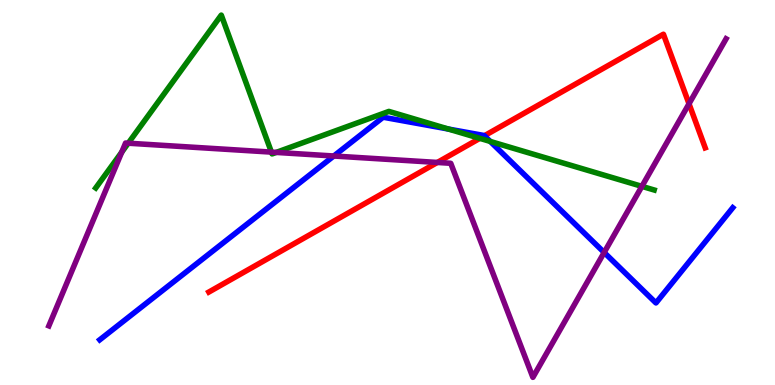[{'lines': ['blue', 'red'], 'intersections': [{'x': 6.25, 'y': 6.47}]}, {'lines': ['green', 'red'], 'intersections': [{'x': 6.19, 'y': 6.41}]}, {'lines': ['purple', 'red'], 'intersections': [{'x': 5.64, 'y': 5.78}, {'x': 8.89, 'y': 7.3}]}, {'lines': ['blue', 'green'], 'intersections': [{'x': 5.79, 'y': 6.65}, {'x': 6.33, 'y': 6.33}]}, {'lines': ['blue', 'purple'], 'intersections': [{'x': 4.31, 'y': 5.95}, {'x': 7.8, 'y': 3.44}]}, {'lines': ['green', 'purple'], 'intersections': [{'x': 1.57, 'y': 6.05}, {'x': 1.65, 'y': 6.28}, {'x': 3.5, 'y': 6.05}, {'x': 3.56, 'y': 6.04}, {'x': 8.28, 'y': 5.16}]}]